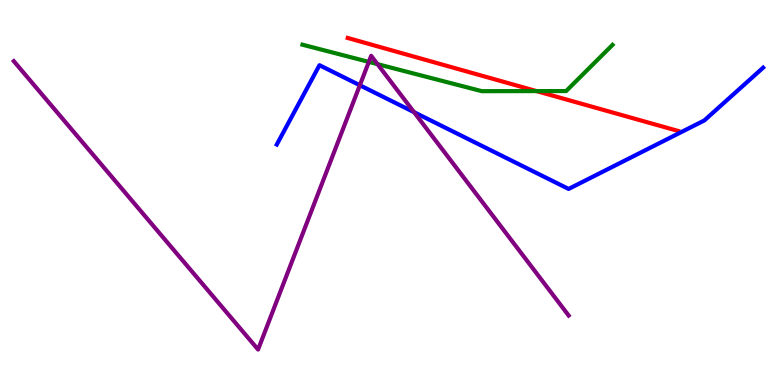[{'lines': ['blue', 'red'], 'intersections': []}, {'lines': ['green', 'red'], 'intersections': [{'x': 6.92, 'y': 7.63}]}, {'lines': ['purple', 'red'], 'intersections': []}, {'lines': ['blue', 'green'], 'intersections': []}, {'lines': ['blue', 'purple'], 'intersections': [{'x': 4.64, 'y': 7.79}, {'x': 5.34, 'y': 7.09}]}, {'lines': ['green', 'purple'], 'intersections': [{'x': 4.76, 'y': 8.39}, {'x': 4.87, 'y': 8.33}]}]